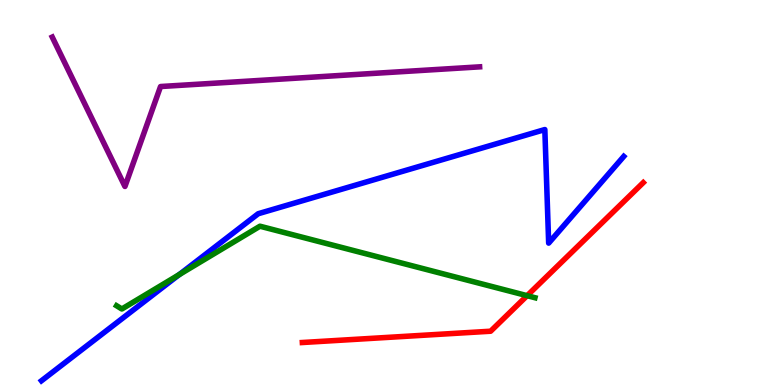[{'lines': ['blue', 'red'], 'intersections': []}, {'lines': ['green', 'red'], 'intersections': [{'x': 6.8, 'y': 2.32}]}, {'lines': ['purple', 'red'], 'intersections': []}, {'lines': ['blue', 'green'], 'intersections': [{'x': 2.31, 'y': 2.87}]}, {'lines': ['blue', 'purple'], 'intersections': []}, {'lines': ['green', 'purple'], 'intersections': []}]